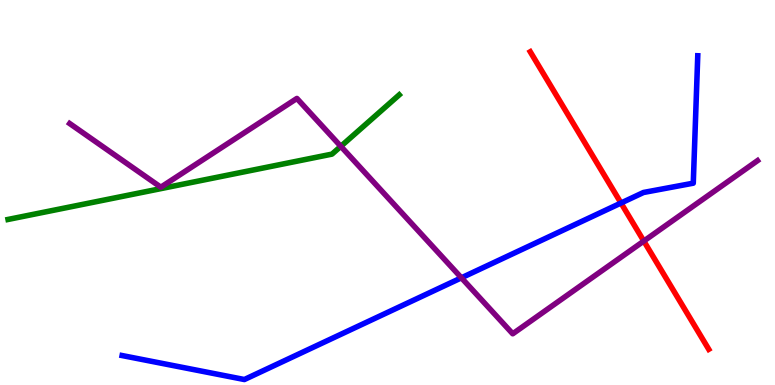[{'lines': ['blue', 'red'], 'intersections': [{'x': 8.01, 'y': 4.73}]}, {'lines': ['green', 'red'], 'intersections': []}, {'lines': ['purple', 'red'], 'intersections': [{'x': 8.31, 'y': 3.74}]}, {'lines': ['blue', 'green'], 'intersections': []}, {'lines': ['blue', 'purple'], 'intersections': [{'x': 5.95, 'y': 2.78}]}, {'lines': ['green', 'purple'], 'intersections': [{'x': 4.4, 'y': 6.2}]}]